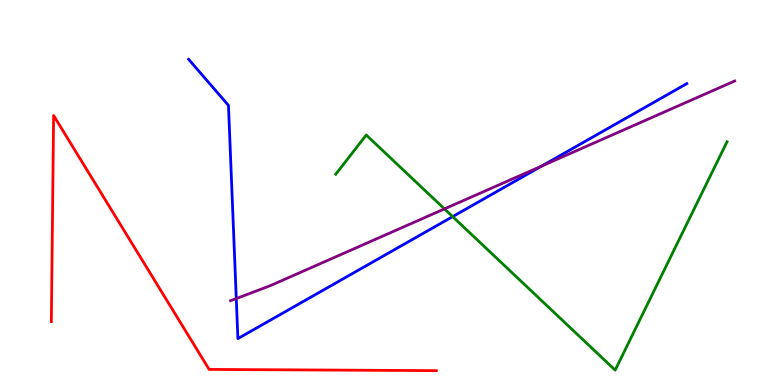[{'lines': ['blue', 'red'], 'intersections': []}, {'lines': ['green', 'red'], 'intersections': []}, {'lines': ['purple', 'red'], 'intersections': []}, {'lines': ['blue', 'green'], 'intersections': [{'x': 5.84, 'y': 4.37}]}, {'lines': ['blue', 'purple'], 'intersections': [{'x': 3.05, 'y': 2.25}, {'x': 6.99, 'y': 5.69}]}, {'lines': ['green', 'purple'], 'intersections': [{'x': 5.74, 'y': 4.57}]}]